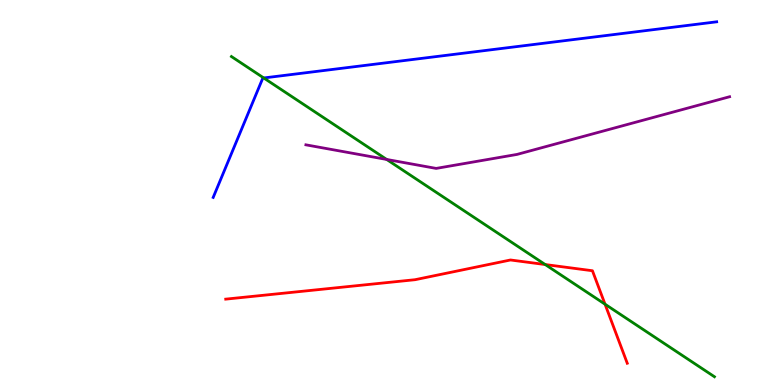[{'lines': ['blue', 'red'], 'intersections': []}, {'lines': ['green', 'red'], 'intersections': [{'x': 7.03, 'y': 3.13}, {'x': 7.81, 'y': 2.1}]}, {'lines': ['purple', 'red'], 'intersections': []}, {'lines': ['blue', 'green'], 'intersections': [{'x': 3.4, 'y': 7.97}]}, {'lines': ['blue', 'purple'], 'intersections': []}, {'lines': ['green', 'purple'], 'intersections': [{'x': 4.99, 'y': 5.86}]}]